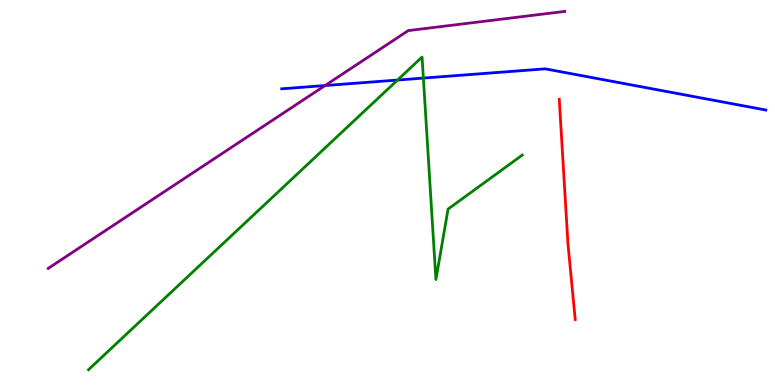[{'lines': ['blue', 'red'], 'intersections': []}, {'lines': ['green', 'red'], 'intersections': []}, {'lines': ['purple', 'red'], 'intersections': []}, {'lines': ['blue', 'green'], 'intersections': [{'x': 5.13, 'y': 7.92}, {'x': 5.46, 'y': 7.97}]}, {'lines': ['blue', 'purple'], 'intersections': [{'x': 4.19, 'y': 7.78}]}, {'lines': ['green', 'purple'], 'intersections': []}]